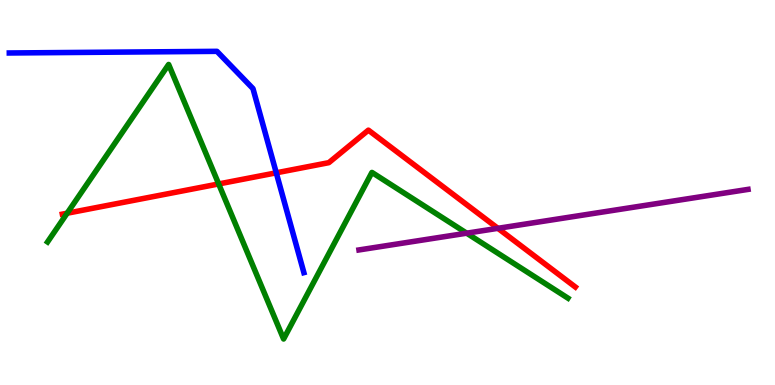[{'lines': ['blue', 'red'], 'intersections': [{'x': 3.56, 'y': 5.51}]}, {'lines': ['green', 'red'], 'intersections': [{'x': 0.867, 'y': 4.46}, {'x': 2.82, 'y': 5.22}]}, {'lines': ['purple', 'red'], 'intersections': [{'x': 6.42, 'y': 4.07}]}, {'lines': ['blue', 'green'], 'intersections': []}, {'lines': ['blue', 'purple'], 'intersections': []}, {'lines': ['green', 'purple'], 'intersections': [{'x': 6.02, 'y': 3.94}]}]